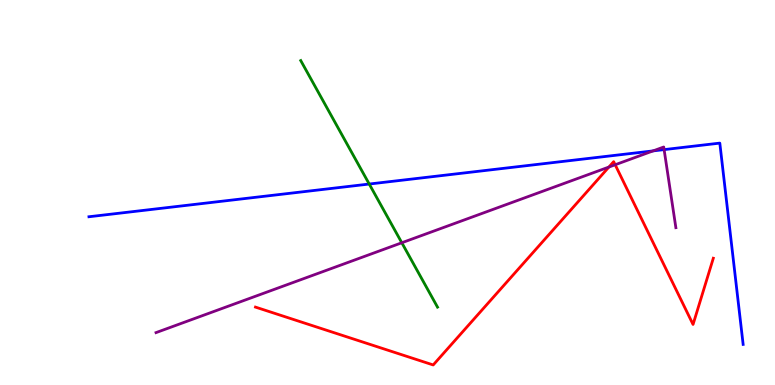[{'lines': ['blue', 'red'], 'intersections': []}, {'lines': ['green', 'red'], 'intersections': []}, {'lines': ['purple', 'red'], 'intersections': [{'x': 7.86, 'y': 5.66}, {'x': 7.94, 'y': 5.72}]}, {'lines': ['blue', 'green'], 'intersections': [{'x': 4.76, 'y': 5.22}]}, {'lines': ['blue', 'purple'], 'intersections': [{'x': 8.43, 'y': 6.08}, {'x': 8.57, 'y': 6.11}]}, {'lines': ['green', 'purple'], 'intersections': [{'x': 5.18, 'y': 3.69}]}]